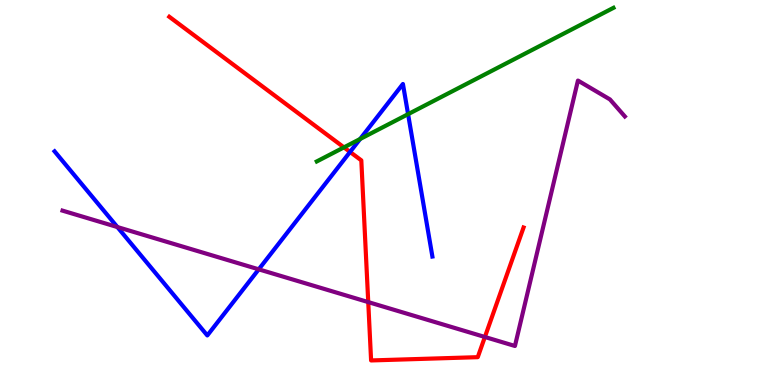[{'lines': ['blue', 'red'], 'intersections': [{'x': 4.52, 'y': 6.05}]}, {'lines': ['green', 'red'], 'intersections': [{'x': 4.44, 'y': 6.17}]}, {'lines': ['purple', 'red'], 'intersections': [{'x': 4.75, 'y': 2.15}, {'x': 6.26, 'y': 1.25}]}, {'lines': ['blue', 'green'], 'intersections': [{'x': 4.65, 'y': 6.39}, {'x': 5.27, 'y': 7.03}]}, {'lines': ['blue', 'purple'], 'intersections': [{'x': 1.51, 'y': 4.1}, {'x': 3.34, 'y': 3.0}]}, {'lines': ['green', 'purple'], 'intersections': []}]